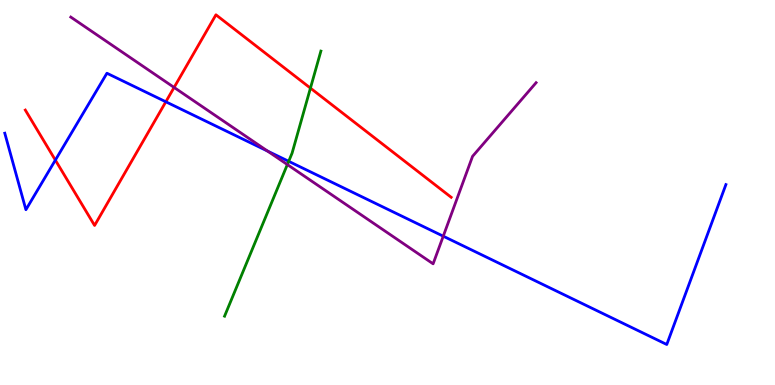[{'lines': ['blue', 'red'], 'intersections': [{'x': 0.714, 'y': 5.84}, {'x': 2.14, 'y': 7.36}]}, {'lines': ['green', 'red'], 'intersections': [{'x': 4.01, 'y': 7.71}]}, {'lines': ['purple', 'red'], 'intersections': [{'x': 2.25, 'y': 7.73}]}, {'lines': ['blue', 'green'], 'intersections': [{'x': 3.73, 'y': 5.81}]}, {'lines': ['blue', 'purple'], 'intersections': [{'x': 3.45, 'y': 6.08}, {'x': 5.72, 'y': 3.87}]}, {'lines': ['green', 'purple'], 'intersections': [{'x': 3.71, 'y': 5.73}]}]